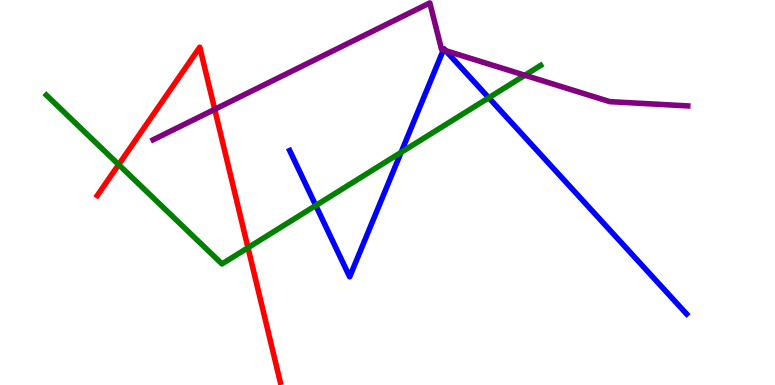[{'lines': ['blue', 'red'], 'intersections': []}, {'lines': ['green', 'red'], 'intersections': [{'x': 1.53, 'y': 5.72}, {'x': 3.2, 'y': 3.57}]}, {'lines': ['purple', 'red'], 'intersections': [{'x': 2.77, 'y': 7.16}]}, {'lines': ['blue', 'green'], 'intersections': [{'x': 4.07, 'y': 4.66}, {'x': 5.18, 'y': 6.04}, {'x': 6.31, 'y': 7.46}]}, {'lines': ['blue', 'purple'], 'intersections': [{'x': 5.72, 'y': 8.7}, {'x': 5.75, 'y': 8.69}]}, {'lines': ['green', 'purple'], 'intersections': [{'x': 6.77, 'y': 8.05}]}]